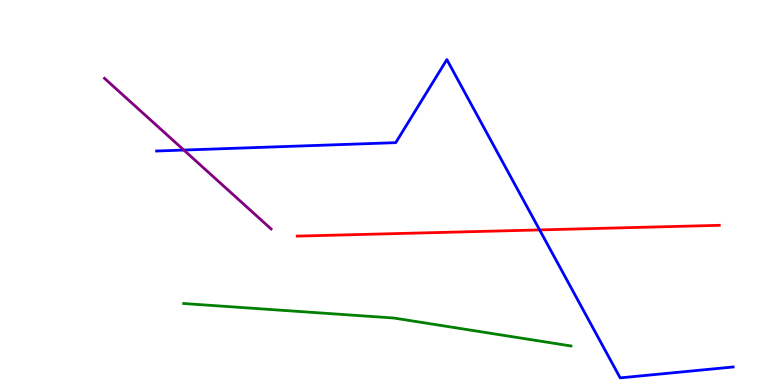[{'lines': ['blue', 'red'], 'intersections': [{'x': 6.96, 'y': 4.03}]}, {'lines': ['green', 'red'], 'intersections': []}, {'lines': ['purple', 'red'], 'intersections': []}, {'lines': ['blue', 'green'], 'intersections': []}, {'lines': ['blue', 'purple'], 'intersections': [{'x': 2.37, 'y': 6.1}]}, {'lines': ['green', 'purple'], 'intersections': []}]